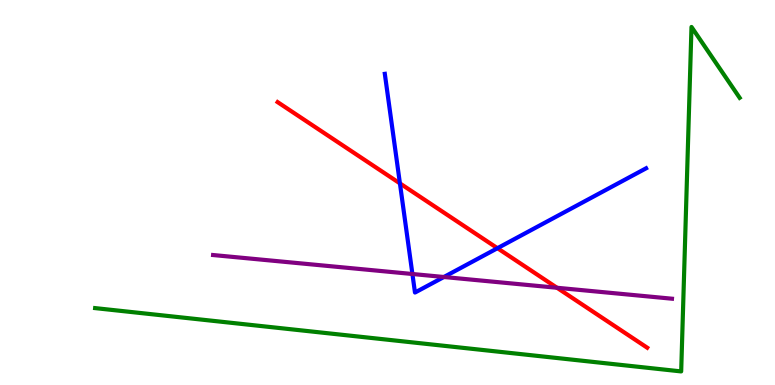[{'lines': ['blue', 'red'], 'intersections': [{'x': 5.16, 'y': 5.24}, {'x': 6.42, 'y': 3.55}]}, {'lines': ['green', 'red'], 'intersections': []}, {'lines': ['purple', 'red'], 'intersections': [{'x': 7.19, 'y': 2.53}]}, {'lines': ['blue', 'green'], 'intersections': []}, {'lines': ['blue', 'purple'], 'intersections': [{'x': 5.32, 'y': 2.88}, {'x': 5.73, 'y': 2.81}]}, {'lines': ['green', 'purple'], 'intersections': []}]